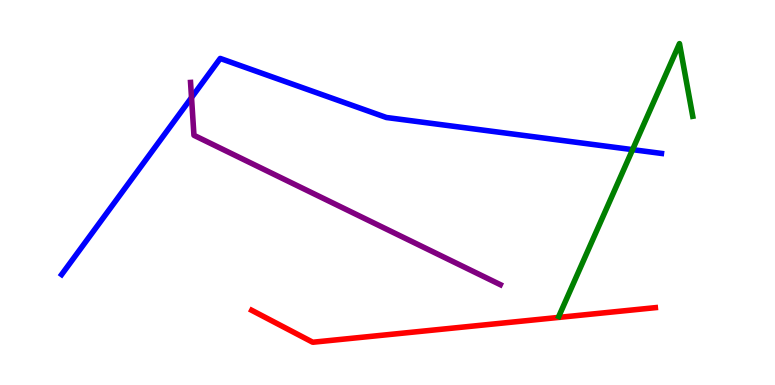[{'lines': ['blue', 'red'], 'intersections': []}, {'lines': ['green', 'red'], 'intersections': []}, {'lines': ['purple', 'red'], 'intersections': []}, {'lines': ['blue', 'green'], 'intersections': [{'x': 8.16, 'y': 6.11}]}, {'lines': ['blue', 'purple'], 'intersections': [{'x': 2.47, 'y': 7.47}]}, {'lines': ['green', 'purple'], 'intersections': []}]